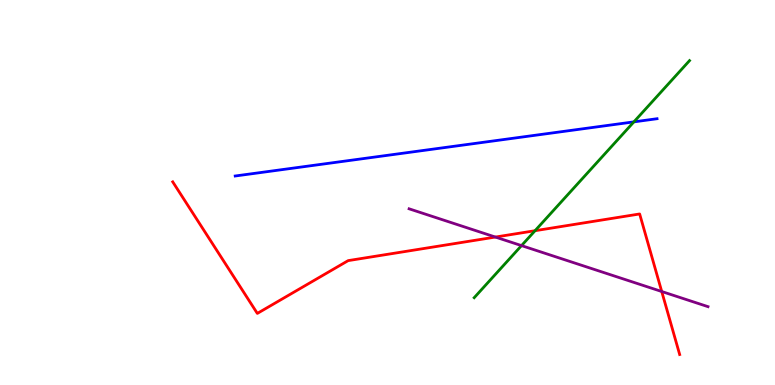[{'lines': ['blue', 'red'], 'intersections': []}, {'lines': ['green', 'red'], 'intersections': [{'x': 6.9, 'y': 4.01}]}, {'lines': ['purple', 'red'], 'intersections': [{'x': 6.39, 'y': 3.84}, {'x': 8.54, 'y': 2.43}]}, {'lines': ['blue', 'green'], 'intersections': [{'x': 8.18, 'y': 6.83}]}, {'lines': ['blue', 'purple'], 'intersections': []}, {'lines': ['green', 'purple'], 'intersections': [{'x': 6.73, 'y': 3.62}]}]